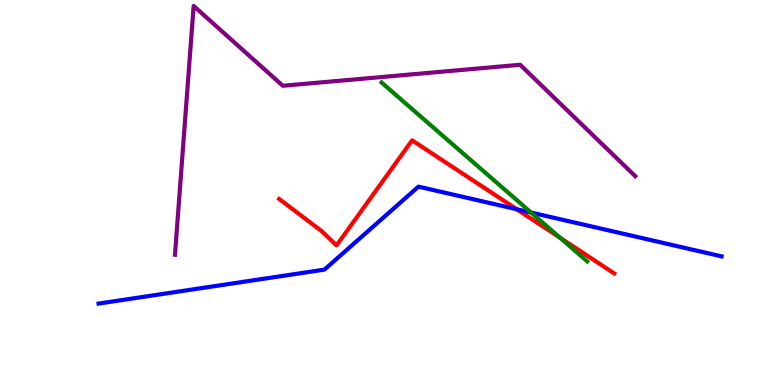[{'lines': ['blue', 'red'], 'intersections': [{'x': 6.67, 'y': 4.56}]}, {'lines': ['green', 'red'], 'intersections': [{'x': 7.23, 'y': 3.82}]}, {'lines': ['purple', 'red'], 'intersections': []}, {'lines': ['blue', 'green'], 'intersections': [{'x': 6.85, 'y': 4.48}]}, {'lines': ['blue', 'purple'], 'intersections': []}, {'lines': ['green', 'purple'], 'intersections': []}]